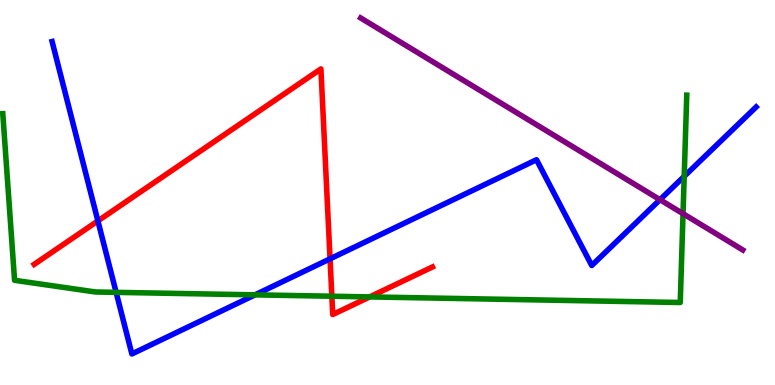[{'lines': ['blue', 'red'], 'intersections': [{'x': 1.26, 'y': 4.26}, {'x': 4.26, 'y': 3.28}]}, {'lines': ['green', 'red'], 'intersections': [{'x': 4.28, 'y': 2.31}, {'x': 4.77, 'y': 2.29}]}, {'lines': ['purple', 'red'], 'intersections': []}, {'lines': ['blue', 'green'], 'intersections': [{'x': 1.5, 'y': 2.41}, {'x': 3.29, 'y': 2.34}, {'x': 8.83, 'y': 5.42}]}, {'lines': ['blue', 'purple'], 'intersections': [{'x': 8.52, 'y': 4.81}]}, {'lines': ['green', 'purple'], 'intersections': [{'x': 8.81, 'y': 4.45}]}]